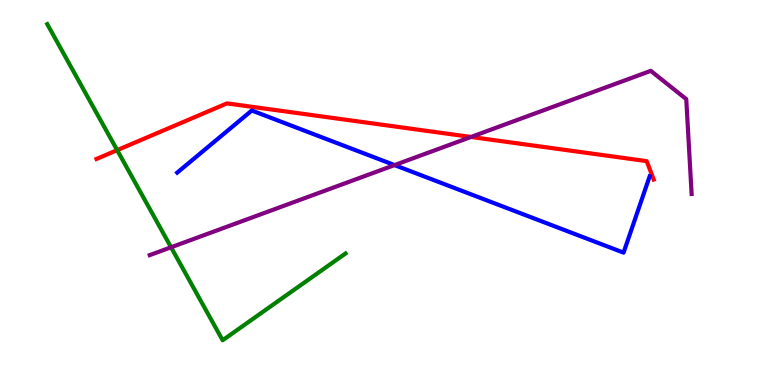[{'lines': ['blue', 'red'], 'intersections': []}, {'lines': ['green', 'red'], 'intersections': [{'x': 1.51, 'y': 6.1}]}, {'lines': ['purple', 'red'], 'intersections': [{'x': 6.08, 'y': 6.44}]}, {'lines': ['blue', 'green'], 'intersections': []}, {'lines': ['blue', 'purple'], 'intersections': [{'x': 5.09, 'y': 5.71}]}, {'lines': ['green', 'purple'], 'intersections': [{'x': 2.21, 'y': 3.58}]}]